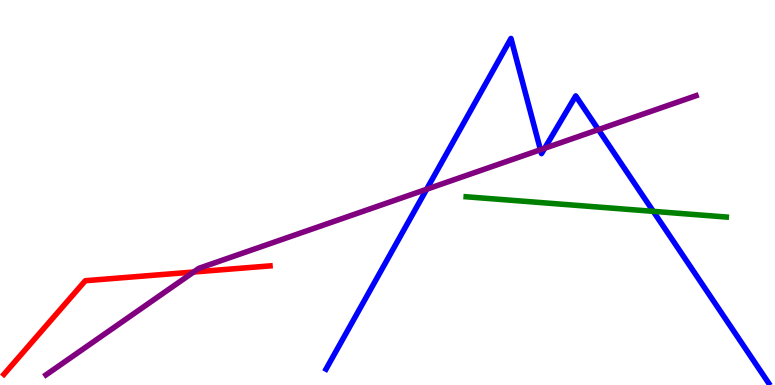[{'lines': ['blue', 'red'], 'intersections': []}, {'lines': ['green', 'red'], 'intersections': []}, {'lines': ['purple', 'red'], 'intersections': [{'x': 2.5, 'y': 2.93}]}, {'lines': ['blue', 'green'], 'intersections': [{'x': 8.43, 'y': 4.51}]}, {'lines': ['blue', 'purple'], 'intersections': [{'x': 5.5, 'y': 5.08}, {'x': 6.97, 'y': 6.11}, {'x': 7.03, 'y': 6.15}, {'x': 7.72, 'y': 6.63}]}, {'lines': ['green', 'purple'], 'intersections': []}]